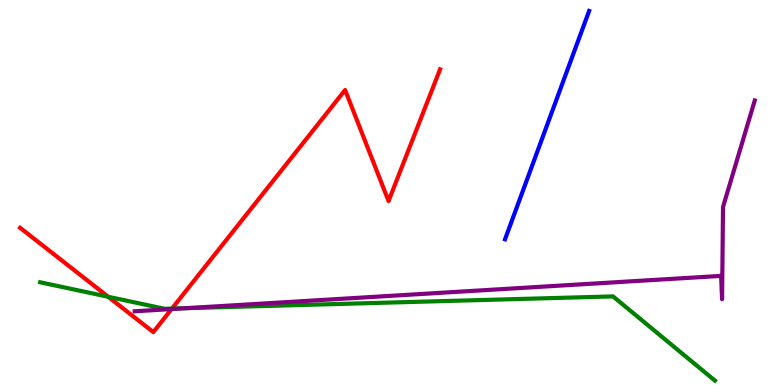[{'lines': ['blue', 'red'], 'intersections': []}, {'lines': ['green', 'red'], 'intersections': [{'x': 1.4, 'y': 2.29}, {'x': 2.22, 'y': 1.99}]}, {'lines': ['purple', 'red'], 'intersections': [{'x': 2.21, 'y': 1.97}]}, {'lines': ['blue', 'green'], 'intersections': []}, {'lines': ['blue', 'purple'], 'intersections': []}, {'lines': ['green', 'purple'], 'intersections': [{'x': 2.4, 'y': 2.0}]}]